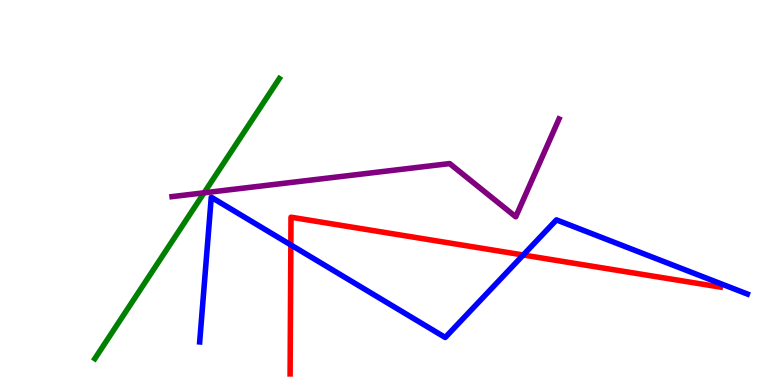[{'lines': ['blue', 'red'], 'intersections': [{'x': 3.75, 'y': 3.64}, {'x': 6.75, 'y': 3.38}]}, {'lines': ['green', 'red'], 'intersections': []}, {'lines': ['purple', 'red'], 'intersections': []}, {'lines': ['blue', 'green'], 'intersections': []}, {'lines': ['blue', 'purple'], 'intersections': []}, {'lines': ['green', 'purple'], 'intersections': [{'x': 2.63, 'y': 4.99}]}]